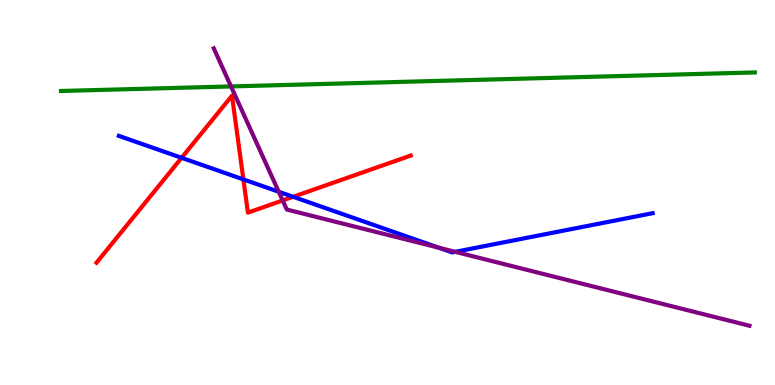[{'lines': ['blue', 'red'], 'intersections': [{'x': 2.34, 'y': 5.9}, {'x': 3.14, 'y': 5.34}, {'x': 3.78, 'y': 4.89}]}, {'lines': ['green', 'red'], 'intersections': []}, {'lines': ['purple', 'red'], 'intersections': [{'x': 3.65, 'y': 4.79}]}, {'lines': ['blue', 'green'], 'intersections': []}, {'lines': ['blue', 'purple'], 'intersections': [{'x': 3.6, 'y': 5.02}, {'x': 5.66, 'y': 3.57}, {'x': 5.87, 'y': 3.46}]}, {'lines': ['green', 'purple'], 'intersections': [{'x': 2.98, 'y': 7.75}]}]